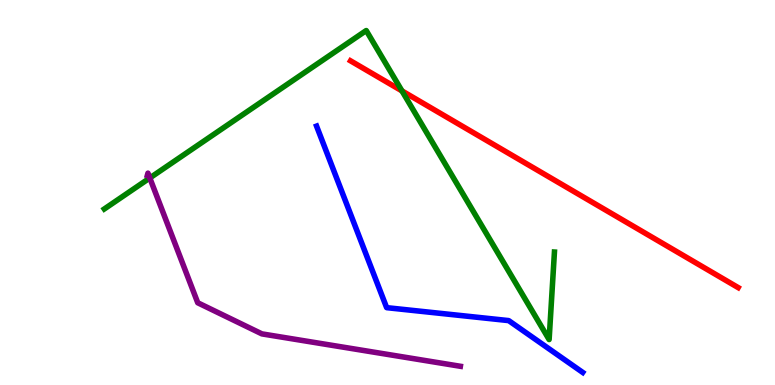[{'lines': ['blue', 'red'], 'intersections': []}, {'lines': ['green', 'red'], 'intersections': [{'x': 5.19, 'y': 7.64}]}, {'lines': ['purple', 'red'], 'intersections': []}, {'lines': ['blue', 'green'], 'intersections': []}, {'lines': ['blue', 'purple'], 'intersections': []}, {'lines': ['green', 'purple'], 'intersections': [{'x': 1.93, 'y': 5.38}]}]